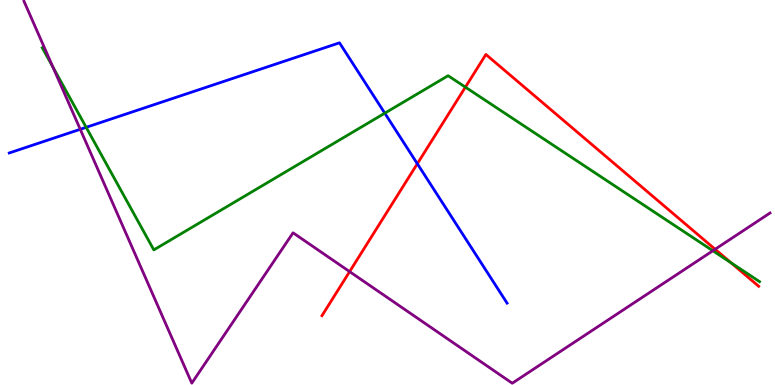[{'lines': ['blue', 'red'], 'intersections': [{'x': 5.38, 'y': 5.75}]}, {'lines': ['green', 'red'], 'intersections': [{'x': 6.01, 'y': 7.74}, {'x': 9.43, 'y': 3.17}]}, {'lines': ['purple', 'red'], 'intersections': [{'x': 4.51, 'y': 2.94}, {'x': 9.23, 'y': 3.53}]}, {'lines': ['blue', 'green'], 'intersections': [{'x': 1.11, 'y': 6.69}, {'x': 4.96, 'y': 7.06}]}, {'lines': ['blue', 'purple'], 'intersections': [{'x': 1.04, 'y': 6.64}]}, {'lines': ['green', 'purple'], 'intersections': [{'x': 0.683, 'y': 8.26}, {'x': 9.2, 'y': 3.49}]}]